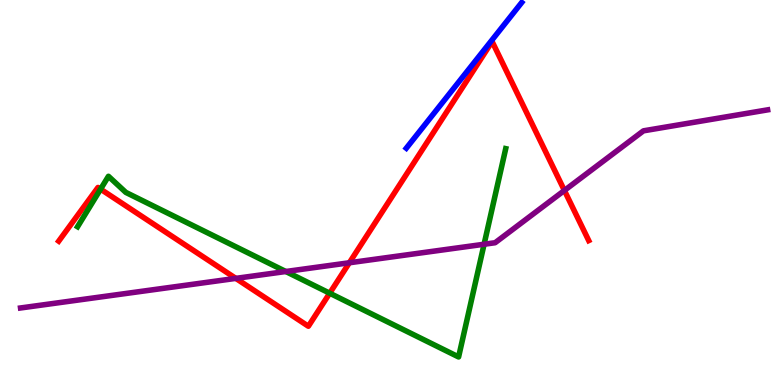[{'lines': ['blue', 'red'], 'intersections': []}, {'lines': ['green', 'red'], 'intersections': [{'x': 1.3, 'y': 5.09}, {'x': 4.25, 'y': 2.38}]}, {'lines': ['purple', 'red'], 'intersections': [{'x': 3.04, 'y': 2.77}, {'x': 4.51, 'y': 3.17}, {'x': 7.28, 'y': 5.05}]}, {'lines': ['blue', 'green'], 'intersections': []}, {'lines': ['blue', 'purple'], 'intersections': []}, {'lines': ['green', 'purple'], 'intersections': [{'x': 3.69, 'y': 2.95}, {'x': 6.25, 'y': 3.66}]}]